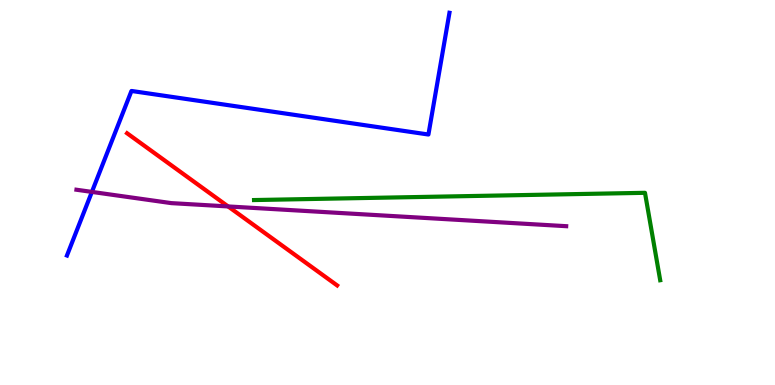[{'lines': ['blue', 'red'], 'intersections': []}, {'lines': ['green', 'red'], 'intersections': []}, {'lines': ['purple', 'red'], 'intersections': [{'x': 2.94, 'y': 4.64}]}, {'lines': ['blue', 'green'], 'intersections': []}, {'lines': ['blue', 'purple'], 'intersections': [{'x': 1.19, 'y': 5.02}]}, {'lines': ['green', 'purple'], 'intersections': []}]